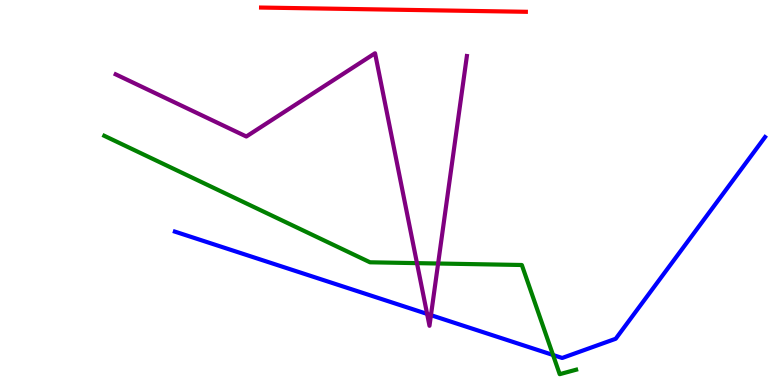[{'lines': ['blue', 'red'], 'intersections': []}, {'lines': ['green', 'red'], 'intersections': []}, {'lines': ['purple', 'red'], 'intersections': []}, {'lines': ['blue', 'green'], 'intersections': [{'x': 7.14, 'y': 0.779}]}, {'lines': ['blue', 'purple'], 'intersections': [{'x': 5.51, 'y': 1.85}, {'x': 5.56, 'y': 1.81}]}, {'lines': ['green', 'purple'], 'intersections': [{'x': 5.38, 'y': 3.17}, {'x': 5.65, 'y': 3.16}]}]